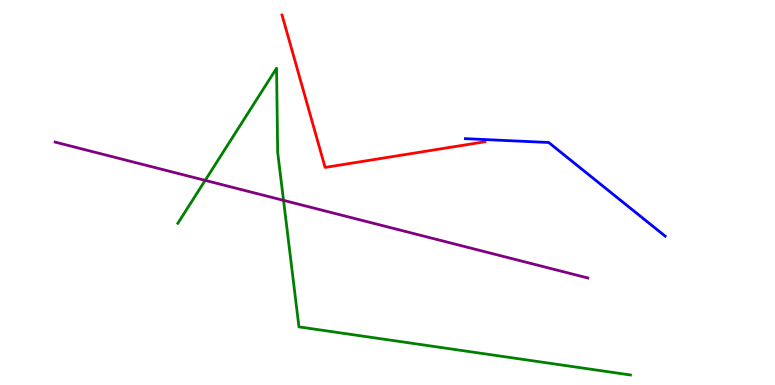[{'lines': ['blue', 'red'], 'intersections': []}, {'lines': ['green', 'red'], 'intersections': []}, {'lines': ['purple', 'red'], 'intersections': []}, {'lines': ['blue', 'green'], 'intersections': []}, {'lines': ['blue', 'purple'], 'intersections': []}, {'lines': ['green', 'purple'], 'intersections': [{'x': 2.65, 'y': 5.32}, {'x': 3.66, 'y': 4.8}]}]